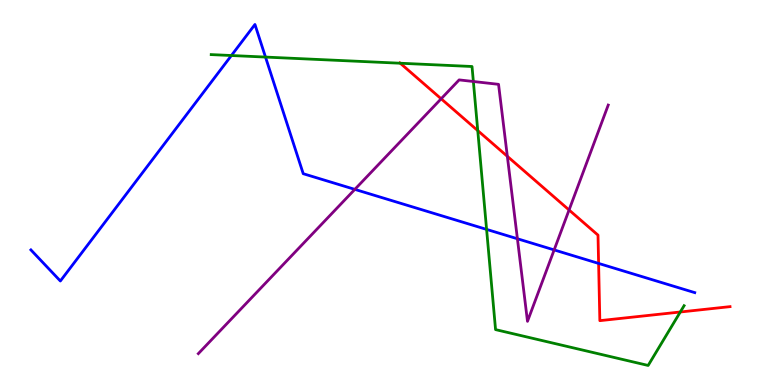[{'lines': ['blue', 'red'], 'intersections': [{'x': 7.72, 'y': 3.16}]}, {'lines': ['green', 'red'], 'intersections': [{'x': 5.16, 'y': 8.36}, {'x': 6.16, 'y': 6.61}, {'x': 8.78, 'y': 1.9}]}, {'lines': ['purple', 'red'], 'intersections': [{'x': 5.69, 'y': 7.43}, {'x': 6.55, 'y': 5.94}, {'x': 7.34, 'y': 4.55}]}, {'lines': ['blue', 'green'], 'intersections': [{'x': 2.99, 'y': 8.56}, {'x': 3.43, 'y': 8.52}, {'x': 6.28, 'y': 4.04}]}, {'lines': ['blue', 'purple'], 'intersections': [{'x': 4.58, 'y': 5.08}, {'x': 6.68, 'y': 3.8}, {'x': 7.15, 'y': 3.51}]}, {'lines': ['green', 'purple'], 'intersections': [{'x': 6.11, 'y': 7.88}]}]